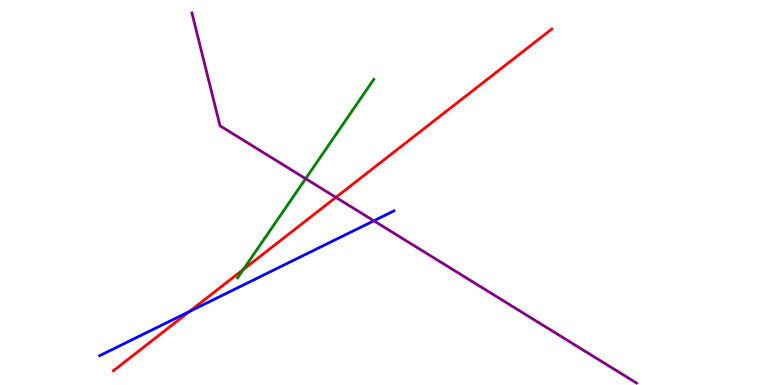[{'lines': ['blue', 'red'], 'intersections': [{'x': 2.44, 'y': 1.91}]}, {'lines': ['green', 'red'], 'intersections': [{'x': 3.14, 'y': 3.0}]}, {'lines': ['purple', 'red'], 'intersections': [{'x': 4.33, 'y': 4.87}]}, {'lines': ['blue', 'green'], 'intersections': []}, {'lines': ['blue', 'purple'], 'intersections': [{'x': 4.82, 'y': 4.26}]}, {'lines': ['green', 'purple'], 'intersections': [{'x': 3.94, 'y': 5.36}]}]